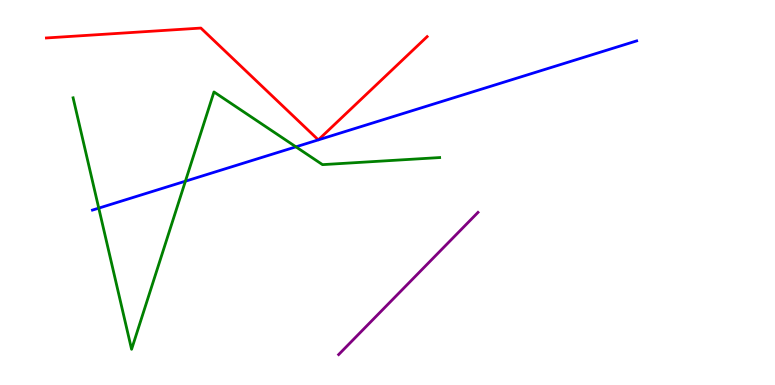[{'lines': ['blue', 'red'], 'intersections': [{'x': 4.11, 'y': 6.37}, {'x': 4.11, 'y': 6.37}]}, {'lines': ['green', 'red'], 'intersections': []}, {'lines': ['purple', 'red'], 'intersections': []}, {'lines': ['blue', 'green'], 'intersections': [{'x': 1.27, 'y': 4.59}, {'x': 2.39, 'y': 5.29}, {'x': 3.82, 'y': 6.19}]}, {'lines': ['blue', 'purple'], 'intersections': []}, {'lines': ['green', 'purple'], 'intersections': []}]